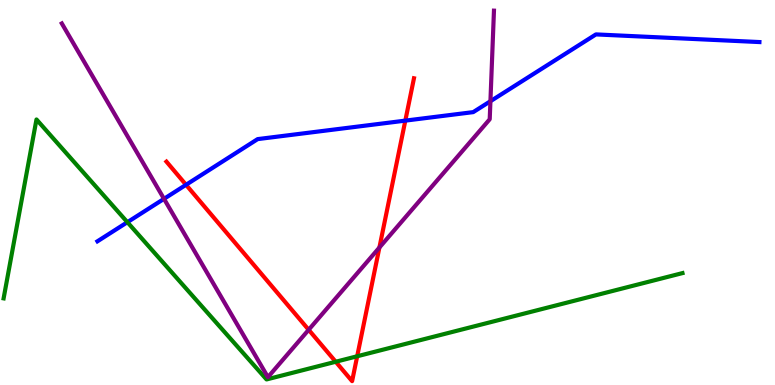[{'lines': ['blue', 'red'], 'intersections': [{'x': 2.4, 'y': 5.2}, {'x': 5.23, 'y': 6.87}]}, {'lines': ['green', 'red'], 'intersections': [{'x': 4.33, 'y': 0.604}, {'x': 4.61, 'y': 0.746}]}, {'lines': ['purple', 'red'], 'intersections': [{'x': 3.98, 'y': 1.43}, {'x': 4.9, 'y': 3.57}]}, {'lines': ['blue', 'green'], 'intersections': [{'x': 1.64, 'y': 4.23}]}, {'lines': ['blue', 'purple'], 'intersections': [{'x': 2.12, 'y': 4.84}, {'x': 6.33, 'y': 7.37}]}, {'lines': ['green', 'purple'], 'intersections': []}]